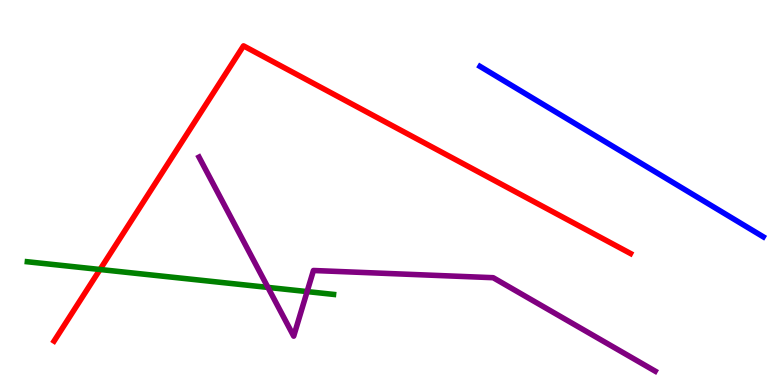[{'lines': ['blue', 'red'], 'intersections': []}, {'lines': ['green', 'red'], 'intersections': [{'x': 1.29, 'y': 3.0}]}, {'lines': ['purple', 'red'], 'intersections': []}, {'lines': ['blue', 'green'], 'intersections': []}, {'lines': ['blue', 'purple'], 'intersections': []}, {'lines': ['green', 'purple'], 'intersections': [{'x': 3.46, 'y': 2.53}, {'x': 3.96, 'y': 2.43}]}]